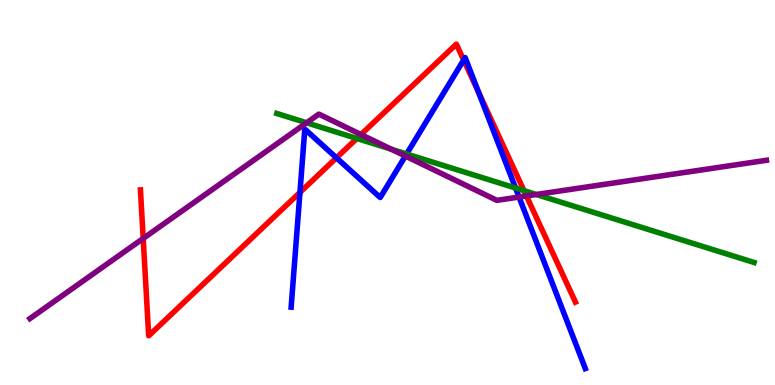[{'lines': ['blue', 'red'], 'intersections': [{'x': 3.87, 'y': 5.0}, {'x': 4.34, 'y': 5.9}, {'x': 5.98, 'y': 8.44}, {'x': 6.18, 'y': 7.6}]}, {'lines': ['green', 'red'], 'intersections': [{'x': 4.6, 'y': 6.4}, {'x': 6.76, 'y': 5.05}]}, {'lines': ['purple', 'red'], 'intersections': [{'x': 1.85, 'y': 3.81}, {'x': 4.66, 'y': 6.51}, {'x': 6.79, 'y': 4.91}]}, {'lines': ['blue', 'green'], 'intersections': [{'x': 5.25, 'y': 6.0}, {'x': 6.65, 'y': 5.12}]}, {'lines': ['blue', 'purple'], 'intersections': [{'x': 5.23, 'y': 5.95}, {'x': 6.7, 'y': 4.88}]}, {'lines': ['green', 'purple'], 'intersections': [{'x': 3.96, 'y': 6.81}, {'x': 5.05, 'y': 6.12}, {'x': 6.92, 'y': 4.95}]}]